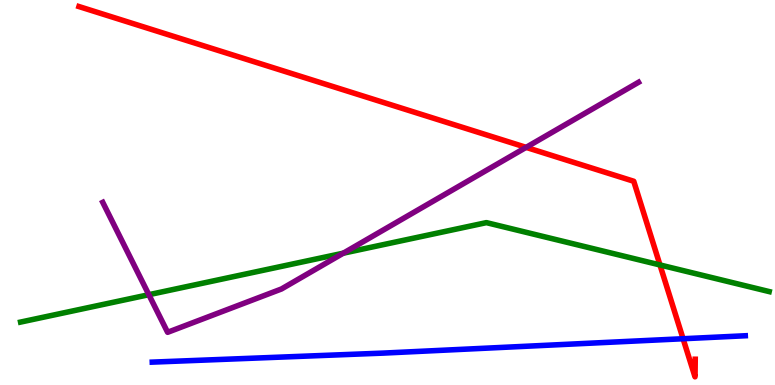[{'lines': ['blue', 'red'], 'intersections': [{'x': 8.81, 'y': 1.2}]}, {'lines': ['green', 'red'], 'intersections': [{'x': 8.52, 'y': 3.12}]}, {'lines': ['purple', 'red'], 'intersections': [{'x': 6.79, 'y': 6.17}]}, {'lines': ['blue', 'green'], 'intersections': []}, {'lines': ['blue', 'purple'], 'intersections': []}, {'lines': ['green', 'purple'], 'intersections': [{'x': 1.92, 'y': 2.35}, {'x': 4.43, 'y': 3.42}]}]